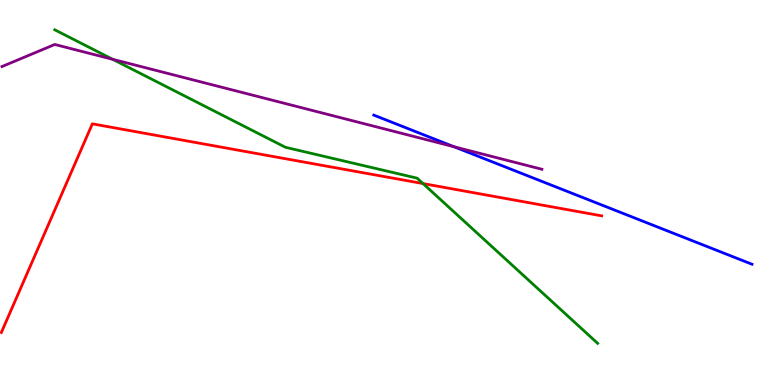[{'lines': ['blue', 'red'], 'intersections': []}, {'lines': ['green', 'red'], 'intersections': [{'x': 5.46, 'y': 5.23}]}, {'lines': ['purple', 'red'], 'intersections': []}, {'lines': ['blue', 'green'], 'intersections': []}, {'lines': ['blue', 'purple'], 'intersections': [{'x': 5.86, 'y': 6.19}]}, {'lines': ['green', 'purple'], 'intersections': [{'x': 1.45, 'y': 8.46}]}]